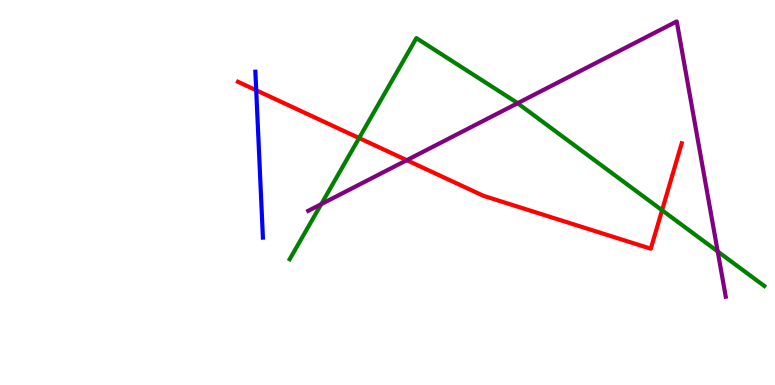[{'lines': ['blue', 'red'], 'intersections': [{'x': 3.31, 'y': 7.66}]}, {'lines': ['green', 'red'], 'intersections': [{'x': 4.63, 'y': 6.41}, {'x': 8.54, 'y': 4.54}]}, {'lines': ['purple', 'red'], 'intersections': [{'x': 5.25, 'y': 5.84}]}, {'lines': ['blue', 'green'], 'intersections': []}, {'lines': ['blue', 'purple'], 'intersections': []}, {'lines': ['green', 'purple'], 'intersections': [{'x': 4.15, 'y': 4.7}, {'x': 6.68, 'y': 7.32}, {'x': 9.26, 'y': 3.47}]}]